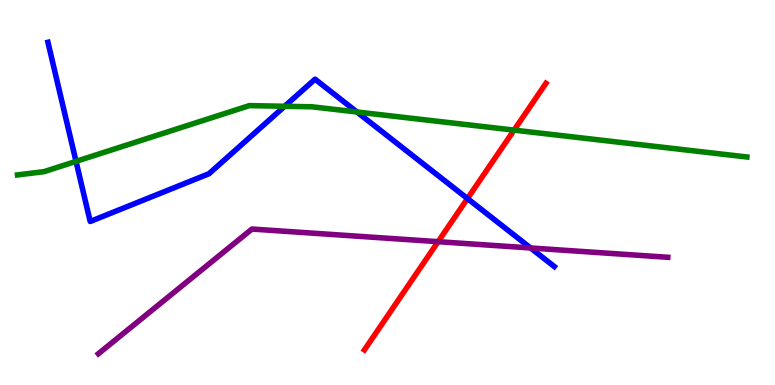[{'lines': ['blue', 'red'], 'intersections': [{'x': 6.03, 'y': 4.84}]}, {'lines': ['green', 'red'], 'intersections': [{'x': 6.63, 'y': 6.62}]}, {'lines': ['purple', 'red'], 'intersections': [{'x': 5.65, 'y': 3.72}]}, {'lines': ['blue', 'green'], 'intersections': [{'x': 0.981, 'y': 5.81}, {'x': 3.67, 'y': 7.24}, {'x': 4.61, 'y': 7.09}]}, {'lines': ['blue', 'purple'], 'intersections': [{'x': 6.85, 'y': 3.56}]}, {'lines': ['green', 'purple'], 'intersections': []}]